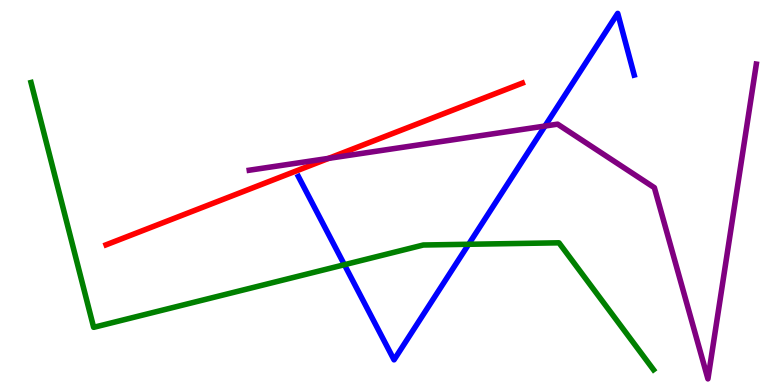[{'lines': ['blue', 'red'], 'intersections': []}, {'lines': ['green', 'red'], 'intersections': []}, {'lines': ['purple', 'red'], 'intersections': [{'x': 4.24, 'y': 5.89}]}, {'lines': ['blue', 'green'], 'intersections': [{'x': 4.44, 'y': 3.12}, {'x': 6.05, 'y': 3.66}]}, {'lines': ['blue', 'purple'], 'intersections': [{'x': 7.03, 'y': 6.73}]}, {'lines': ['green', 'purple'], 'intersections': []}]